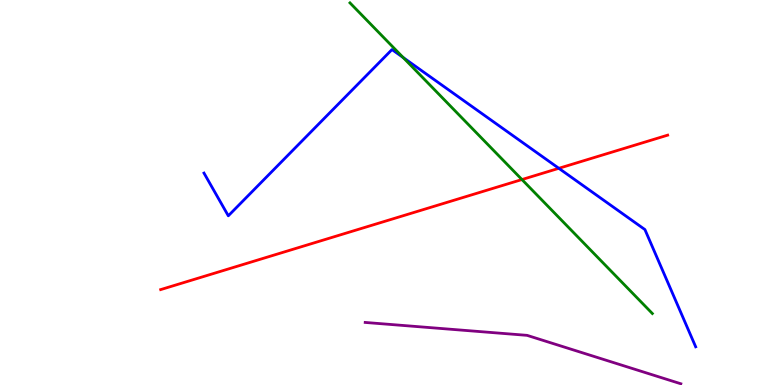[{'lines': ['blue', 'red'], 'intersections': [{'x': 7.21, 'y': 5.63}]}, {'lines': ['green', 'red'], 'intersections': [{'x': 6.73, 'y': 5.34}]}, {'lines': ['purple', 'red'], 'intersections': []}, {'lines': ['blue', 'green'], 'intersections': [{'x': 5.2, 'y': 8.51}]}, {'lines': ['blue', 'purple'], 'intersections': []}, {'lines': ['green', 'purple'], 'intersections': []}]